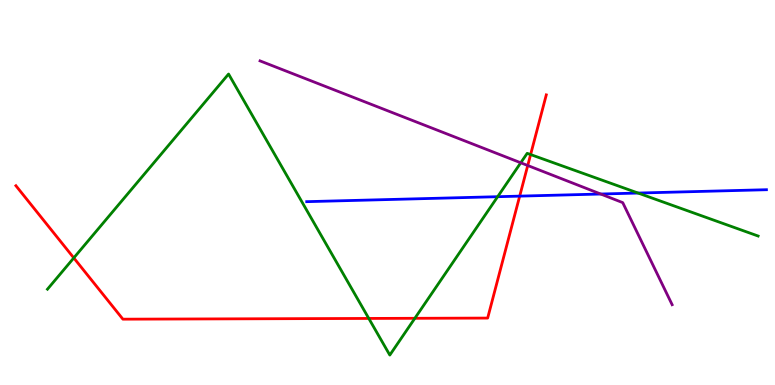[{'lines': ['blue', 'red'], 'intersections': [{'x': 6.71, 'y': 4.91}]}, {'lines': ['green', 'red'], 'intersections': [{'x': 0.952, 'y': 3.3}, {'x': 4.76, 'y': 1.73}, {'x': 5.35, 'y': 1.73}, {'x': 6.85, 'y': 5.99}]}, {'lines': ['purple', 'red'], 'intersections': [{'x': 6.81, 'y': 5.7}]}, {'lines': ['blue', 'green'], 'intersections': [{'x': 6.42, 'y': 4.89}, {'x': 8.23, 'y': 4.99}]}, {'lines': ['blue', 'purple'], 'intersections': [{'x': 7.75, 'y': 4.96}]}, {'lines': ['green', 'purple'], 'intersections': [{'x': 6.72, 'y': 5.77}]}]